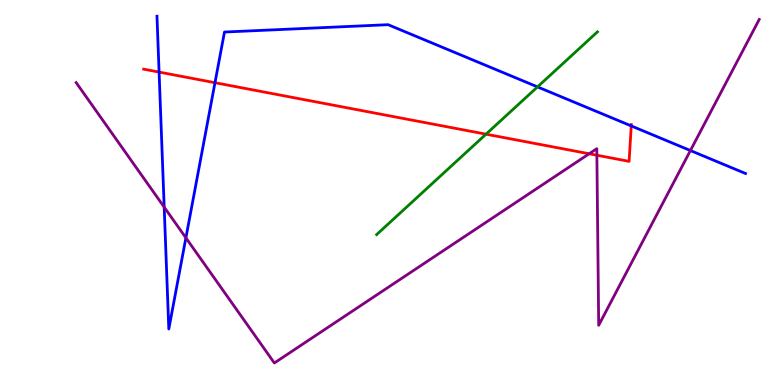[{'lines': ['blue', 'red'], 'intersections': [{'x': 2.05, 'y': 8.13}, {'x': 2.77, 'y': 7.85}, {'x': 8.15, 'y': 6.73}]}, {'lines': ['green', 'red'], 'intersections': [{'x': 6.27, 'y': 6.51}]}, {'lines': ['purple', 'red'], 'intersections': [{'x': 7.6, 'y': 6.01}, {'x': 7.7, 'y': 5.97}]}, {'lines': ['blue', 'green'], 'intersections': [{'x': 6.94, 'y': 7.74}]}, {'lines': ['blue', 'purple'], 'intersections': [{'x': 2.12, 'y': 4.62}, {'x': 2.4, 'y': 3.82}, {'x': 8.91, 'y': 6.09}]}, {'lines': ['green', 'purple'], 'intersections': []}]